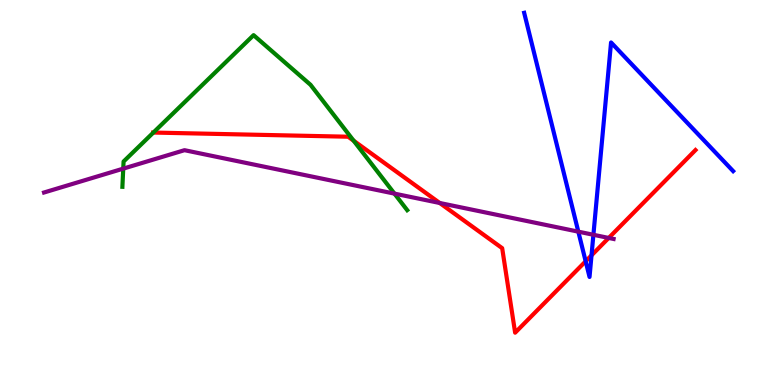[{'lines': ['blue', 'red'], 'intersections': [{'x': 7.56, 'y': 3.21}, {'x': 7.63, 'y': 3.37}]}, {'lines': ['green', 'red'], 'intersections': [{'x': 1.98, 'y': 6.56}, {'x': 4.56, 'y': 6.34}]}, {'lines': ['purple', 'red'], 'intersections': [{'x': 5.67, 'y': 4.73}, {'x': 7.85, 'y': 3.82}]}, {'lines': ['blue', 'green'], 'intersections': []}, {'lines': ['blue', 'purple'], 'intersections': [{'x': 7.46, 'y': 3.98}, {'x': 7.66, 'y': 3.9}]}, {'lines': ['green', 'purple'], 'intersections': [{'x': 1.59, 'y': 5.62}, {'x': 5.09, 'y': 4.97}]}]